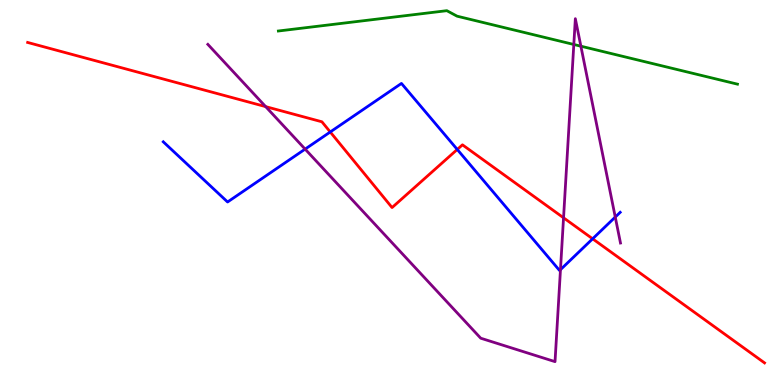[{'lines': ['blue', 'red'], 'intersections': [{'x': 4.26, 'y': 6.57}, {'x': 5.9, 'y': 6.12}, {'x': 7.65, 'y': 3.8}]}, {'lines': ['green', 'red'], 'intersections': []}, {'lines': ['purple', 'red'], 'intersections': [{'x': 3.43, 'y': 7.23}, {'x': 7.27, 'y': 4.34}]}, {'lines': ['blue', 'green'], 'intersections': []}, {'lines': ['blue', 'purple'], 'intersections': [{'x': 3.94, 'y': 6.13}, {'x': 7.23, 'y': 3.0}, {'x': 7.94, 'y': 4.36}]}, {'lines': ['green', 'purple'], 'intersections': [{'x': 7.4, 'y': 8.84}, {'x': 7.5, 'y': 8.8}]}]